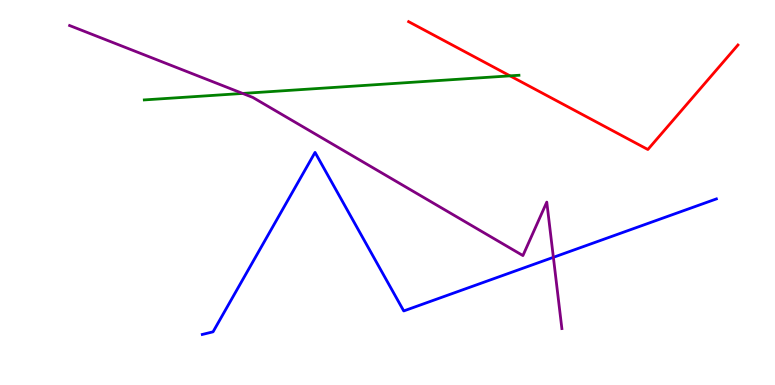[{'lines': ['blue', 'red'], 'intersections': []}, {'lines': ['green', 'red'], 'intersections': [{'x': 6.58, 'y': 8.03}]}, {'lines': ['purple', 'red'], 'intersections': []}, {'lines': ['blue', 'green'], 'intersections': []}, {'lines': ['blue', 'purple'], 'intersections': [{'x': 7.14, 'y': 3.32}]}, {'lines': ['green', 'purple'], 'intersections': [{'x': 3.13, 'y': 7.57}]}]